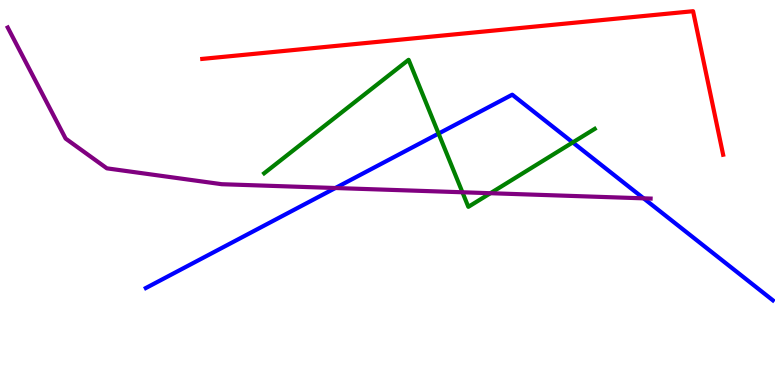[{'lines': ['blue', 'red'], 'intersections': []}, {'lines': ['green', 'red'], 'intersections': []}, {'lines': ['purple', 'red'], 'intersections': []}, {'lines': ['blue', 'green'], 'intersections': [{'x': 5.66, 'y': 6.53}, {'x': 7.39, 'y': 6.3}]}, {'lines': ['blue', 'purple'], 'intersections': [{'x': 4.33, 'y': 5.12}, {'x': 8.3, 'y': 4.85}]}, {'lines': ['green', 'purple'], 'intersections': [{'x': 5.97, 'y': 5.01}, {'x': 6.33, 'y': 4.98}]}]